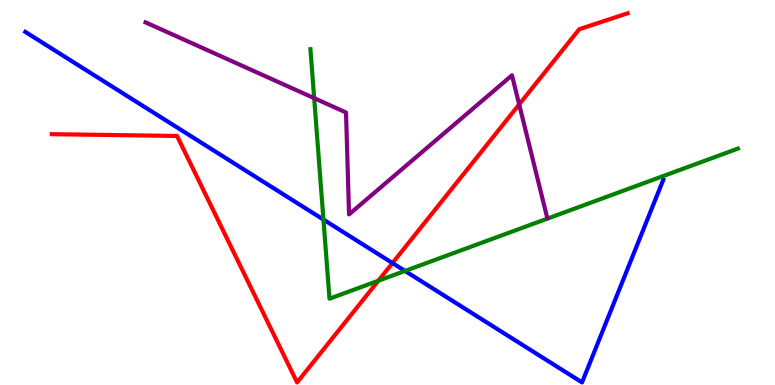[{'lines': ['blue', 'red'], 'intersections': [{'x': 5.06, 'y': 3.17}]}, {'lines': ['green', 'red'], 'intersections': [{'x': 4.88, 'y': 2.71}]}, {'lines': ['purple', 'red'], 'intersections': [{'x': 6.7, 'y': 7.29}]}, {'lines': ['blue', 'green'], 'intersections': [{'x': 4.17, 'y': 4.3}, {'x': 5.23, 'y': 2.96}]}, {'lines': ['blue', 'purple'], 'intersections': []}, {'lines': ['green', 'purple'], 'intersections': [{'x': 4.05, 'y': 7.45}]}]